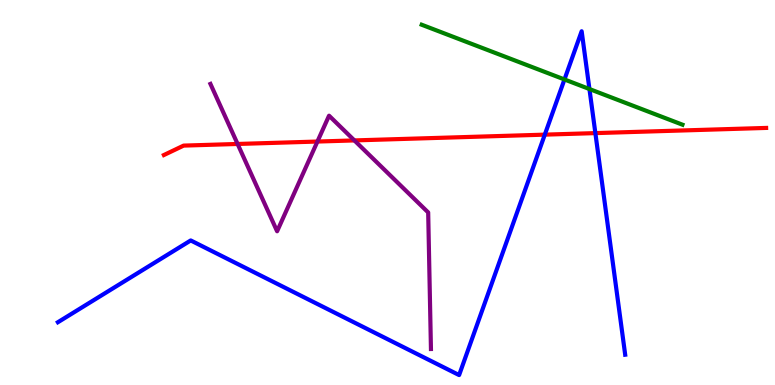[{'lines': ['blue', 'red'], 'intersections': [{'x': 7.03, 'y': 6.5}, {'x': 7.68, 'y': 6.54}]}, {'lines': ['green', 'red'], 'intersections': []}, {'lines': ['purple', 'red'], 'intersections': [{'x': 3.07, 'y': 6.26}, {'x': 4.1, 'y': 6.32}, {'x': 4.57, 'y': 6.35}]}, {'lines': ['blue', 'green'], 'intersections': [{'x': 7.28, 'y': 7.94}, {'x': 7.61, 'y': 7.69}]}, {'lines': ['blue', 'purple'], 'intersections': []}, {'lines': ['green', 'purple'], 'intersections': []}]